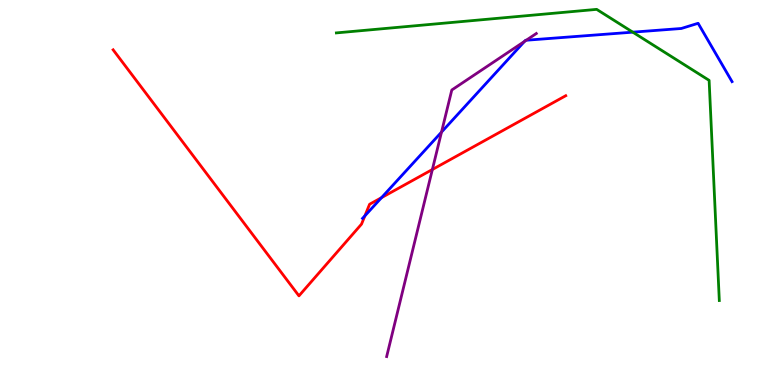[{'lines': ['blue', 'red'], 'intersections': [{'x': 4.71, 'y': 4.39}, {'x': 4.92, 'y': 4.87}]}, {'lines': ['green', 'red'], 'intersections': []}, {'lines': ['purple', 'red'], 'intersections': [{'x': 5.58, 'y': 5.6}]}, {'lines': ['blue', 'green'], 'intersections': [{'x': 8.16, 'y': 9.16}]}, {'lines': ['blue', 'purple'], 'intersections': [{'x': 5.7, 'y': 6.57}, {'x': 6.77, 'y': 8.93}, {'x': 6.79, 'y': 8.95}]}, {'lines': ['green', 'purple'], 'intersections': []}]